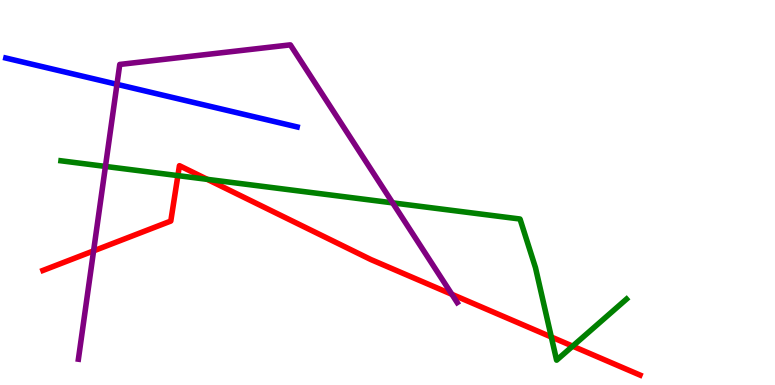[{'lines': ['blue', 'red'], 'intersections': []}, {'lines': ['green', 'red'], 'intersections': [{'x': 2.3, 'y': 5.44}, {'x': 2.67, 'y': 5.34}, {'x': 7.11, 'y': 1.25}, {'x': 7.39, 'y': 1.01}]}, {'lines': ['purple', 'red'], 'intersections': [{'x': 1.21, 'y': 3.48}, {'x': 5.83, 'y': 2.36}]}, {'lines': ['blue', 'green'], 'intersections': []}, {'lines': ['blue', 'purple'], 'intersections': [{'x': 1.51, 'y': 7.81}]}, {'lines': ['green', 'purple'], 'intersections': [{'x': 1.36, 'y': 5.68}, {'x': 5.07, 'y': 4.73}]}]